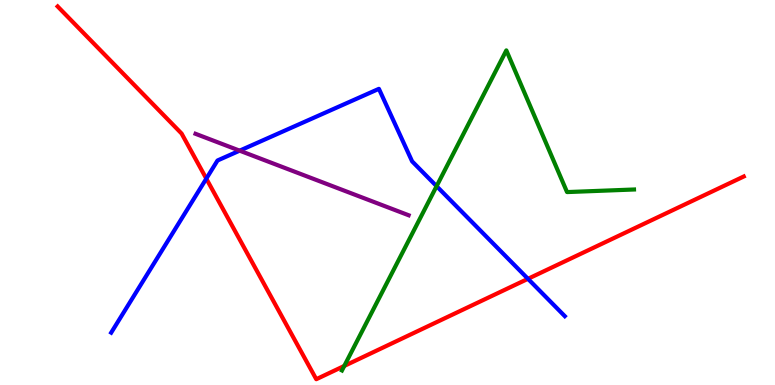[{'lines': ['blue', 'red'], 'intersections': [{'x': 2.66, 'y': 5.36}, {'x': 6.81, 'y': 2.76}]}, {'lines': ['green', 'red'], 'intersections': [{'x': 4.44, 'y': 0.495}]}, {'lines': ['purple', 'red'], 'intersections': []}, {'lines': ['blue', 'green'], 'intersections': [{'x': 5.63, 'y': 5.16}]}, {'lines': ['blue', 'purple'], 'intersections': [{'x': 3.09, 'y': 6.09}]}, {'lines': ['green', 'purple'], 'intersections': []}]